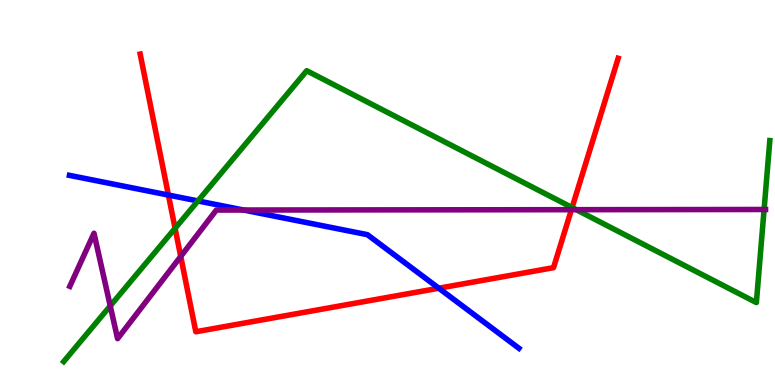[{'lines': ['blue', 'red'], 'intersections': [{'x': 2.17, 'y': 4.93}, {'x': 5.66, 'y': 2.51}]}, {'lines': ['green', 'red'], 'intersections': [{'x': 2.26, 'y': 4.07}, {'x': 7.38, 'y': 4.61}]}, {'lines': ['purple', 'red'], 'intersections': [{'x': 2.33, 'y': 3.34}, {'x': 7.37, 'y': 4.55}]}, {'lines': ['blue', 'green'], 'intersections': [{'x': 2.55, 'y': 4.78}]}, {'lines': ['blue', 'purple'], 'intersections': [{'x': 3.14, 'y': 4.54}]}, {'lines': ['green', 'purple'], 'intersections': [{'x': 1.42, 'y': 2.05}, {'x': 7.44, 'y': 4.55}, {'x': 9.86, 'y': 4.56}]}]